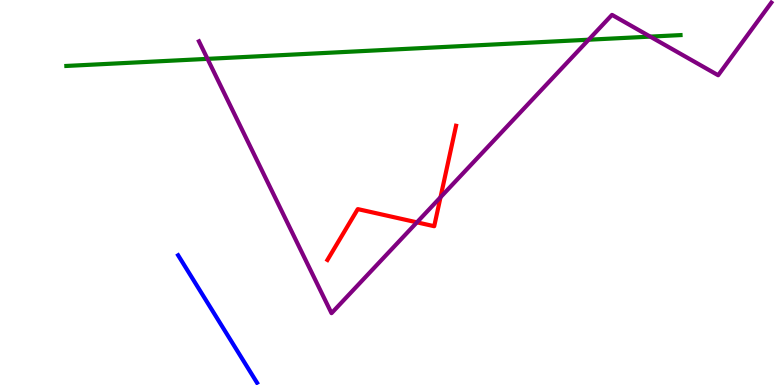[{'lines': ['blue', 'red'], 'intersections': []}, {'lines': ['green', 'red'], 'intersections': []}, {'lines': ['purple', 'red'], 'intersections': [{'x': 5.38, 'y': 4.22}, {'x': 5.68, 'y': 4.88}]}, {'lines': ['blue', 'green'], 'intersections': []}, {'lines': ['blue', 'purple'], 'intersections': []}, {'lines': ['green', 'purple'], 'intersections': [{'x': 2.68, 'y': 8.47}, {'x': 7.6, 'y': 8.97}, {'x': 8.39, 'y': 9.05}]}]